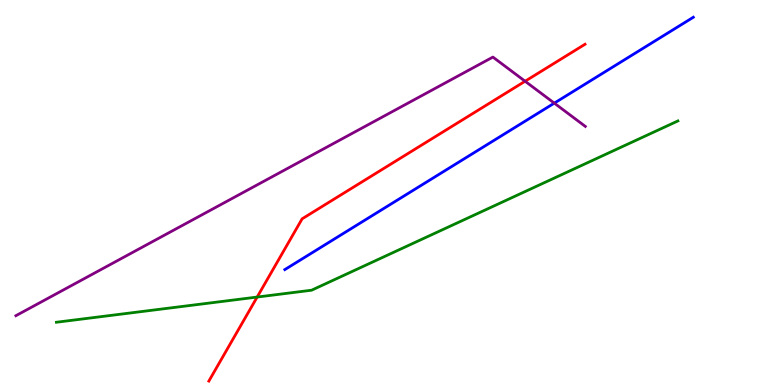[{'lines': ['blue', 'red'], 'intersections': []}, {'lines': ['green', 'red'], 'intersections': [{'x': 3.32, 'y': 2.28}]}, {'lines': ['purple', 'red'], 'intersections': [{'x': 6.78, 'y': 7.89}]}, {'lines': ['blue', 'green'], 'intersections': []}, {'lines': ['blue', 'purple'], 'intersections': [{'x': 7.15, 'y': 7.32}]}, {'lines': ['green', 'purple'], 'intersections': []}]